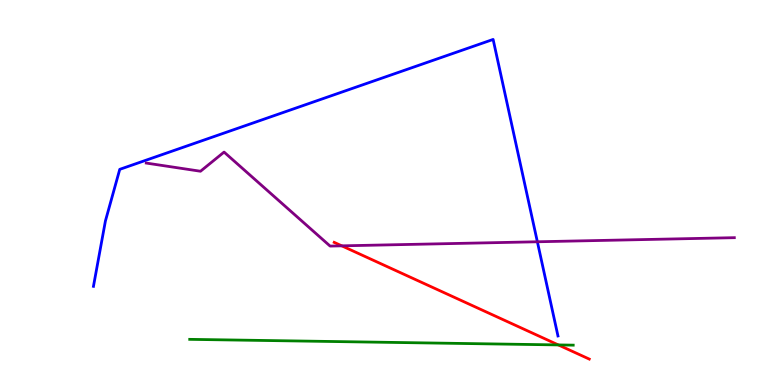[{'lines': ['blue', 'red'], 'intersections': []}, {'lines': ['green', 'red'], 'intersections': [{'x': 7.2, 'y': 1.04}]}, {'lines': ['purple', 'red'], 'intersections': [{'x': 4.41, 'y': 3.61}]}, {'lines': ['blue', 'green'], 'intersections': []}, {'lines': ['blue', 'purple'], 'intersections': [{'x': 6.93, 'y': 3.72}]}, {'lines': ['green', 'purple'], 'intersections': []}]